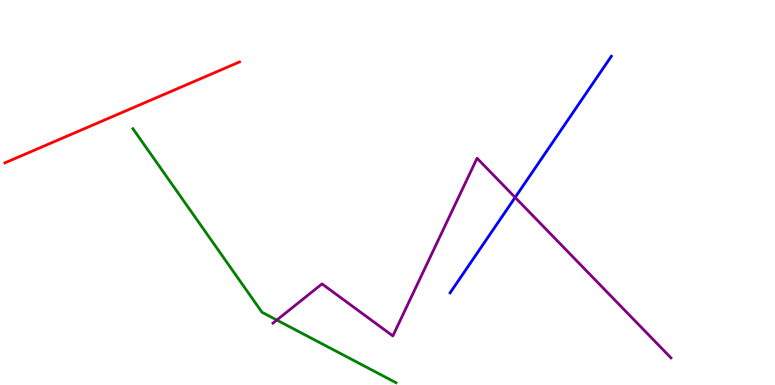[{'lines': ['blue', 'red'], 'intersections': []}, {'lines': ['green', 'red'], 'intersections': []}, {'lines': ['purple', 'red'], 'intersections': []}, {'lines': ['blue', 'green'], 'intersections': []}, {'lines': ['blue', 'purple'], 'intersections': [{'x': 6.65, 'y': 4.87}]}, {'lines': ['green', 'purple'], 'intersections': [{'x': 3.57, 'y': 1.69}]}]